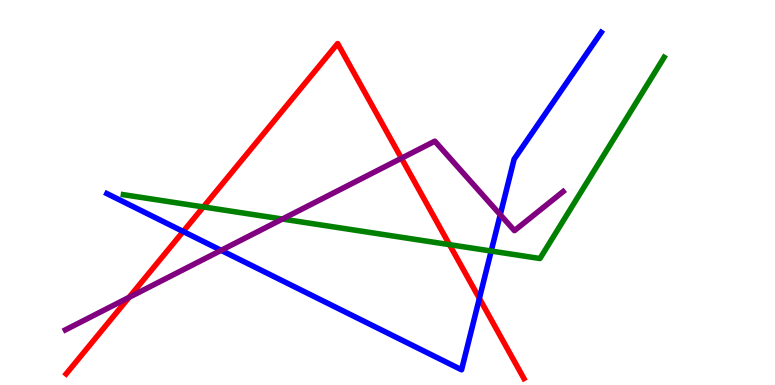[{'lines': ['blue', 'red'], 'intersections': [{'x': 2.36, 'y': 3.99}, {'x': 6.19, 'y': 2.25}]}, {'lines': ['green', 'red'], 'intersections': [{'x': 2.62, 'y': 4.63}, {'x': 5.8, 'y': 3.65}]}, {'lines': ['purple', 'red'], 'intersections': [{'x': 1.67, 'y': 2.28}, {'x': 5.18, 'y': 5.89}]}, {'lines': ['blue', 'green'], 'intersections': [{'x': 6.34, 'y': 3.48}]}, {'lines': ['blue', 'purple'], 'intersections': [{'x': 2.85, 'y': 3.5}, {'x': 6.45, 'y': 4.42}]}, {'lines': ['green', 'purple'], 'intersections': [{'x': 3.64, 'y': 4.31}]}]